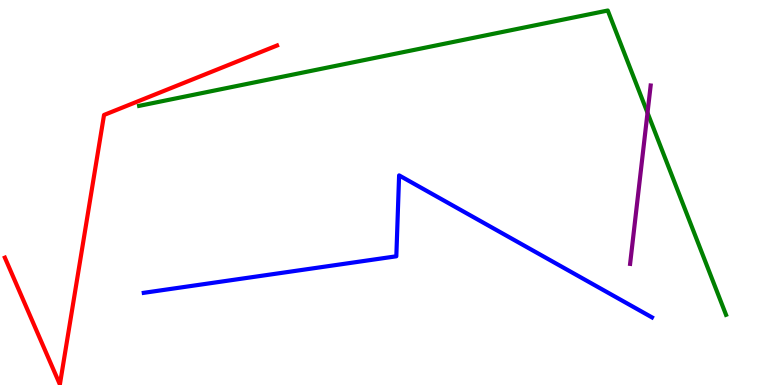[{'lines': ['blue', 'red'], 'intersections': []}, {'lines': ['green', 'red'], 'intersections': []}, {'lines': ['purple', 'red'], 'intersections': []}, {'lines': ['blue', 'green'], 'intersections': []}, {'lines': ['blue', 'purple'], 'intersections': []}, {'lines': ['green', 'purple'], 'intersections': [{'x': 8.36, 'y': 7.07}]}]